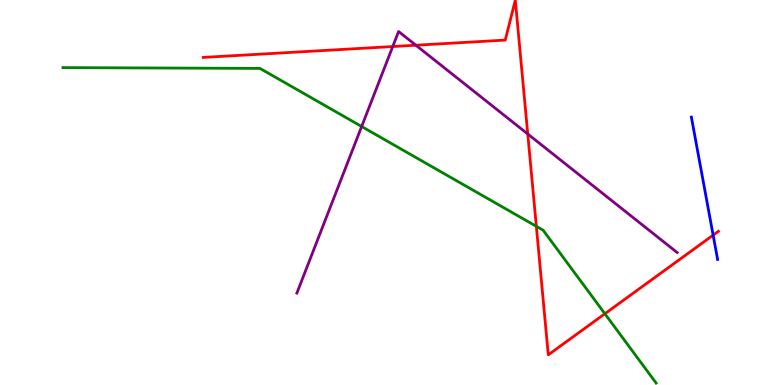[{'lines': ['blue', 'red'], 'intersections': [{'x': 9.2, 'y': 3.89}]}, {'lines': ['green', 'red'], 'intersections': [{'x': 6.92, 'y': 4.12}, {'x': 7.8, 'y': 1.85}]}, {'lines': ['purple', 'red'], 'intersections': [{'x': 5.07, 'y': 8.79}, {'x': 5.37, 'y': 8.83}, {'x': 6.81, 'y': 6.52}]}, {'lines': ['blue', 'green'], 'intersections': []}, {'lines': ['blue', 'purple'], 'intersections': []}, {'lines': ['green', 'purple'], 'intersections': [{'x': 4.67, 'y': 6.71}]}]